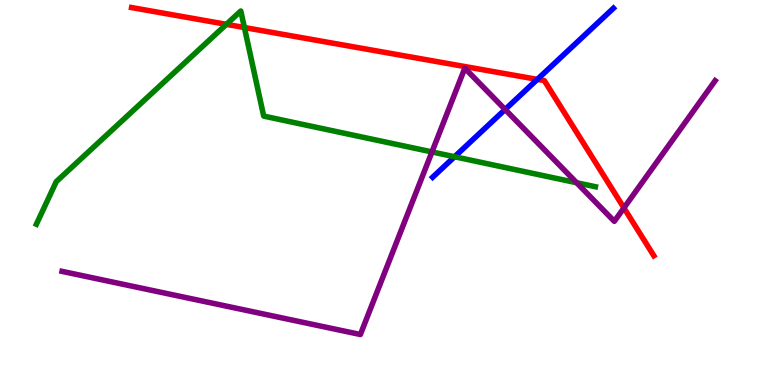[{'lines': ['blue', 'red'], 'intersections': [{'x': 6.93, 'y': 7.94}]}, {'lines': ['green', 'red'], 'intersections': [{'x': 2.92, 'y': 9.37}, {'x': 3.15, 'y': 9.28}]}, {'lines': ['purple', 'red'], 'intersections': [{'x': 8.05, 'y': 4.6}]}, {'lines': ['blue', 'green'], 'intersections': [{'x': 5.87, 'y': 5.93}]}, {'lines': ['blue', 'purple'], 'intersections': [{'x': 6.52, 'y': 7.16}]}, {'lines': ['green', 'purple'], 'intersections': [{'x': 5.57, 'y': 6.05}, {'x': 7.44, 'y': 5.25}]}]